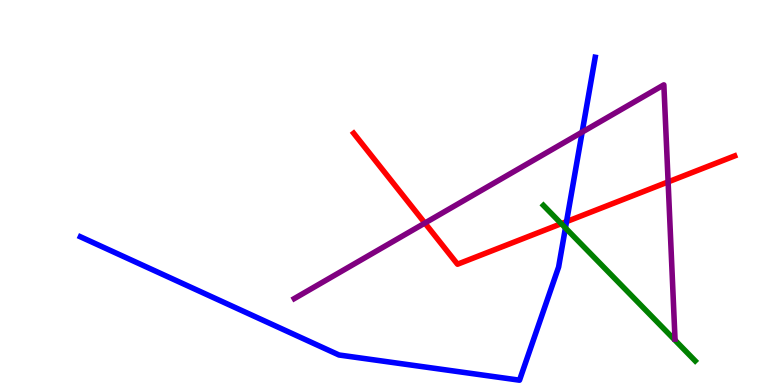[{'lines': ['blue', 'red'], 'intersections': [{'x': 7.31, 'y': 4.24}]}, {'lines': ['green', 'red'], 'intersections': [{'x': 7.24, 'y': 4.19}]}, {'lines': ['purple', 'red'], 'intersections': [{'x': 5.48, 'y': 4.21}, {'x': 8.62, 'y': 5.27}]}, {'lines': ['blue', 'green'], 'intersections': [{'x': 7.3, 'y': 4.08}]}, {'lines': ['blue', 'purple'], 'intersections': [{'x': 7.51, 'y': 6.57}]}, {'lines': ['green', 'purple'], 'intersections': []}]